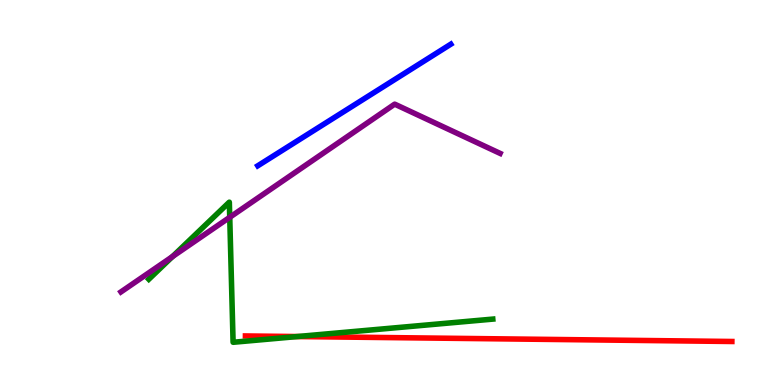[{'lines': ['blue', 'red'], 'intersections': []}, {'lines': ['green', 'red'], 'intersections': [{'x': 3.84, 'y': 1.26}]}, {'lines': ['purple', 'red'], 'intersections': []}, {'lines': ['blue', 'green'], 'intersections': []}, {'lines': ['blue', 'purple'], 'intersections': []}, {'lines': ['green', 'purple'], 'intersections': [{'x': 2.23, 'y': 3.34}, {'x': 2.96, 'y': 4.36}]}]